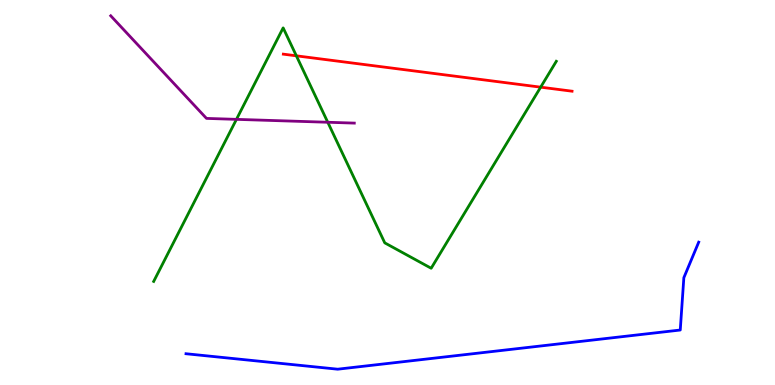[{'lines': ['blue', 'red'], 'intersections': []}, {'lines': ['green', 'red'], 'intersections': [{'x': 3.82, 'y': 8.55}, {'x': 6.98, 'y': 7.74}]}, {'lines': ['purple', 'red'], 'intersections': []}, {'lines': ['blue', 'green'], 'intersections': []}, {'lines': ['blue', 'purple'], 'intersections': []}, {'lines': ['green', 'purple'], 'intersections': [{'x': 3.05, 'y': 6.9}, {'x': 4.23, 'y': 6.82}]}]